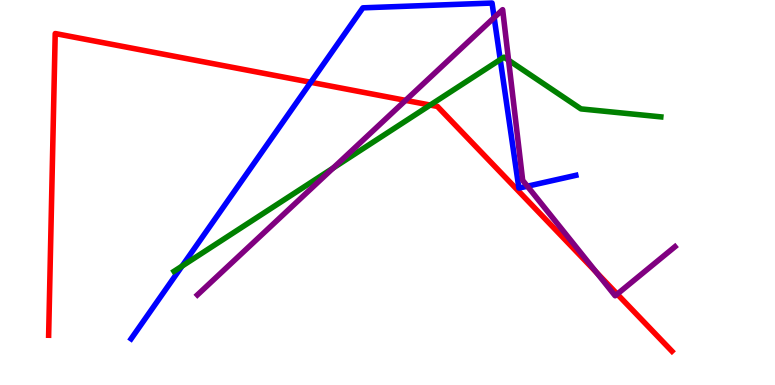[{'lines': ['blue', 'red'], 'intersections': [{'x': 4.01, 'y': 7.86}]}, {'lines': ['green', 'red'], 'intersections': [{'x': 5.55, 'y': 7.27}]}, {'lines': ['purple', 'red'], 'intersections': [{'x': 5.23, 'y': 7.39}, {'x': 7.7, 'y': 2.92}, {'x': 7.96, 'y': 2.36}]}, {'lines': ['blue', 'green'], 'intersections': [{'x': 2.35, 'y': 3.09}, {'x': 6.45, 'y': 8.45}]}, {'lines': ['blue', 'purple'], 'intersections': [{'x': 6.38, 'y': 9.54}, {'x': 6.8, 'y': 5.16}]}, {'lines': ['green', 'purple'], 'intersections': [{'x': 4.3, 'y': 5.64}, {'x': 6.56, 'y': 8.44}]}]